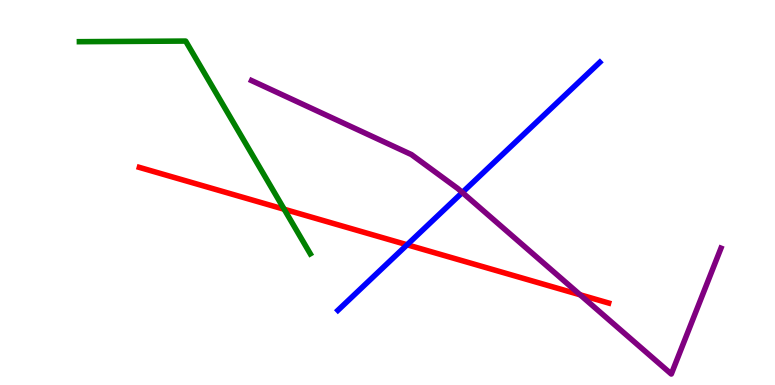[{'lines': ['blue', 'red'], 'intersections': [{'x': 5.25, 'y': 3.64}]}, {'lines': ['green', 'red'], 'intersections': [{'x': 3.67, 'y': 4.56}]}, {'lines': ['purple', 'red'], 'intersections': [{'x': 7.48, 'y': 2.34}]}, {'lines': ['blue', 'green'], 'intersections': []}, {'lines': ['blue', 'purple'], 'intersections': [{'x': 5.97, 'y': 5.0}]}, {'lines': ['green', 'purple'], 'intersections': []}]